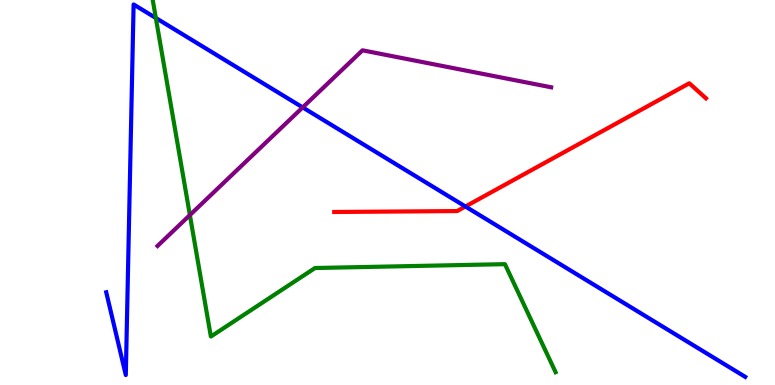[{'lines': ['blue', 'red'], 'intersections': [{'x': 6.01, 'y': 4.64}]}, {'lines': ['green', 'red'], 'intersections': []}, {'lines': ['purple', 'red'], 'intersections': []}, {'lines': ['blue', 'green'], 'intersections': [{'x': 2.01, 'y': 9.53}]}, {'lines': ['blue', 'purple'], 'intersections': [{'x': 3.91, 'y': 7.21}]}, {'lines': ['green', 'purple'], 'intersections': [{'x': 2.45, 'y': 4.41}]}]